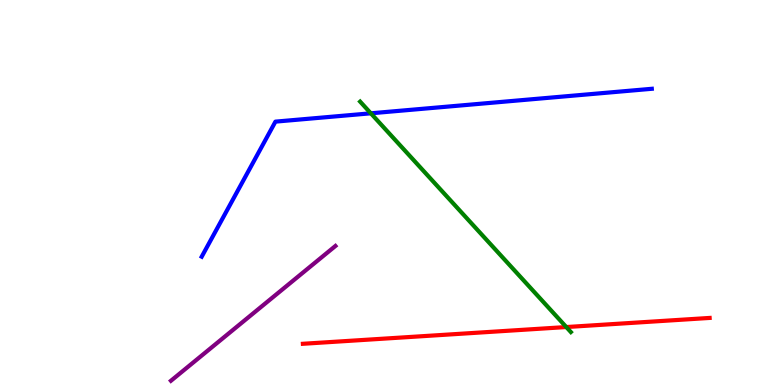[{'lines': ['blue', 'red'], 'intersections': []}, {'lines': ['green', 'red'], 'intersections': [{'x': 7.31, 'y': 1.51}]}, {'lines': ['purple', 'red'], 'intersections': []}, {'lines': ['blue', 'green'], 'intersections': [{'x': 4.78, 'y': 7.06}]}, {'lines': ['blue', 'purple'], 'intersections': []}, {'lines': ['green', 'purple'], 'intersections': []}]